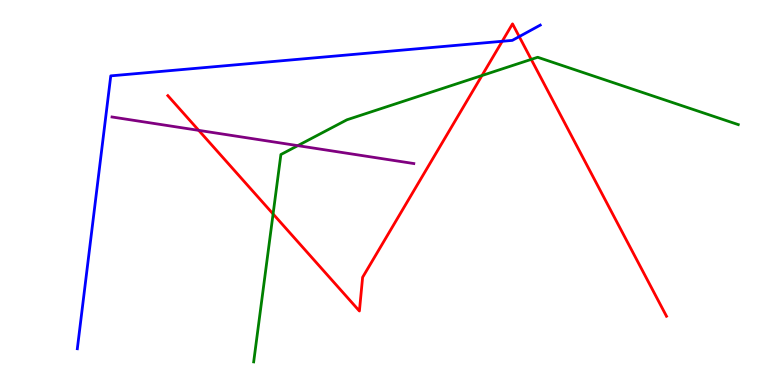[{'lines': ['blue', 'red'], 'intersections': [{'x': 6.48, 'y': 8.93}, {'x': 6.7, 'y': 9.05}]}, {'lines': ['green', 'red'], 'intersections': [{'x': 3.52, 'y': 4.44}, {'x': 6.22, 'y': 8.04}, {'x': 6.85, 'y': 8.46}]}, {'lines': ['purple', 'red'], 'intersections': [{'x': 2.56, 'y': 6.61}]}, {'lines': ['blue', 'green'], 'intersections': []}, {'lines': ['blue', 'purple'], 'intersections': []}, {'lines': ['green', 'purple'], 'intersections': [{'x': 3.84, 'y': 6.22}]}]